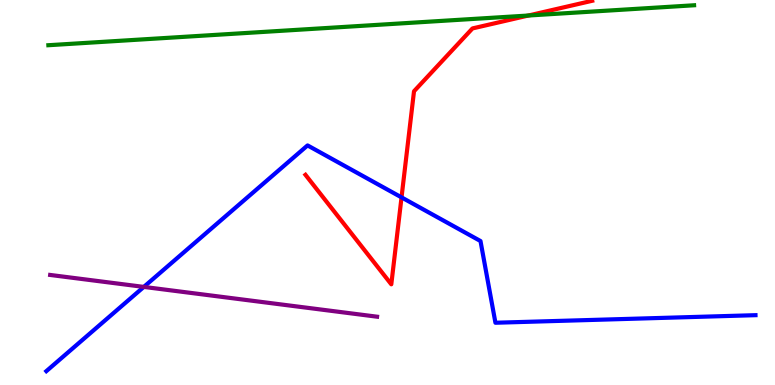[{'lines': ['blue', 'red'], 'intersections': [{'x': 5.18, 'y': 4.87}]}, {'lines': ['green', 'red'], 'intersections': [{'x': 6.82, 'y': 9.6}]}, {'lines': ['purple', 'red'], 'intersections': []}, {'lines': ['blue', 'green'], 'intersections': []}, {'lines': ['blue', 'purple'], 'intersections': [{'x': 1.86, 'y': 2.55}]}, {'lines': ['green', 'purple'], 'intersections': []}]